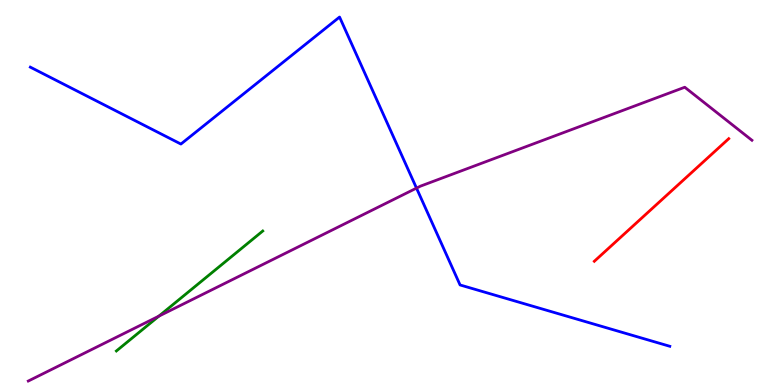[{'lines': ['blue', 'red'], 'intersections': []}, {'lines': ['green', 'red'], 'intersections': []}, {'lines': ['purple', 'red'], 'intersections': []}, {'lines': ['blue', 'green'], 'intersections': []}, {'lines': ['blue', 'purple'], 'intersections': [{'x': 5.37, 'y': 5.11}]}, {'lines': ['green', 'purple'], 'intersections': [{'x': 2.05, 'y': 1.79}]}]